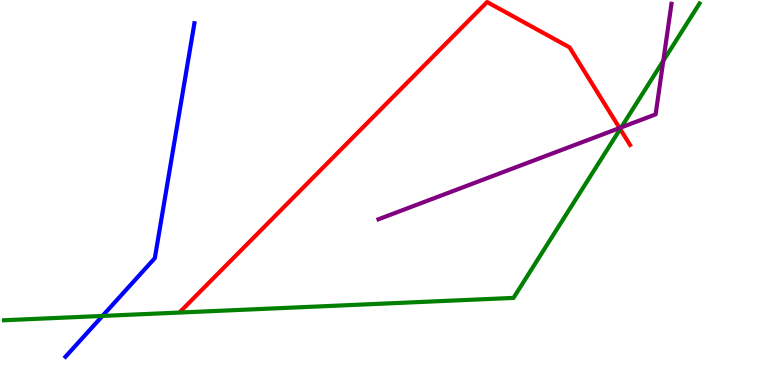[{'lines': ['blue', 'red'], 'intersections': []}, {'lines': ['green', 'red'], 'intersections': [{'x': 8.0, 'y': 6.65}]}, {'lines': ['purple', 'red'], 'intersections': [{'x': 7.99, 'y': 6.67}]}, {'lines': ['blue', 'green'], 'intersections': [{'x': 1.32, 'y': 1.79}]}, {'lines': ['blue', 'purple'], 'intersections': []}, {'lines': ['green', 'purple'], 'intersections': [{'x': 8.02, 'y': 6.69}, {'x': 8.56, 'y': 8.42}]}]